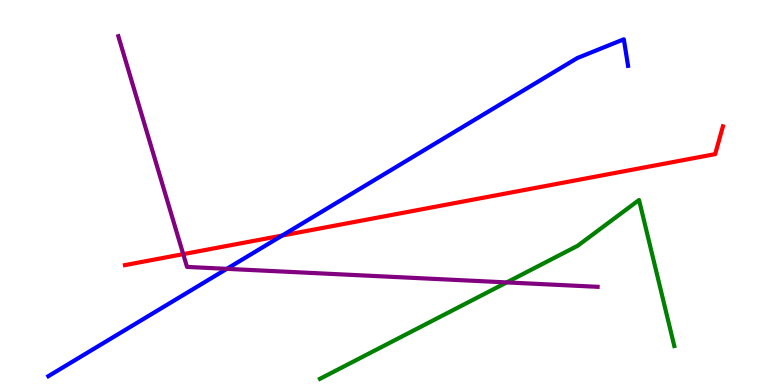[{'lines': ['blue', 'red'], 'intersections': [{'x': 3.64, 'y': 3.88}]}, {'lines': ['green', 'red'], 'intersections': []}, {'lines': ['purple', 'red'], 'intersections': [{'x': 2.36, 'y': 3.4}]}, {'lines': ['blue', 'green'], 'intersections': []}, {'lines': ['blue', 'purple'], 'intersections': [{'x': 2.93, 'y': 3.02}]}, {'lines': ['green', 'purple'], 'intersections': [{'x': 6.54, 'y': 2.66}]}]